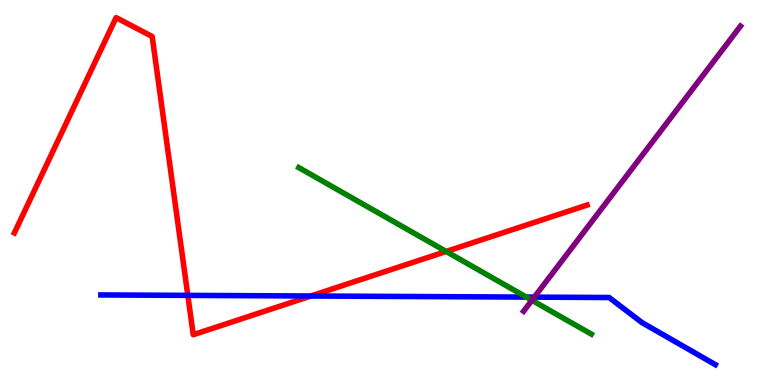[{'lines': ['blue', 'red'], 'intersections': [{'x': 2.42, 'y': 2.33}, {'x': 4.01, 'y': 2.31}]}, {'lines': ['green', 'red'], 'intersections': [{'x': 5.76, 'y': 3.47}]}, {'lines': ['purple', 'red'], 'intersections': []}, {'lines': ['blue', 'green'], 'intersections': [{'x': 6.79, 'y': 2.28}]}, {'lines': ['blue', 'purple'], 'intersections': [{'x': 6.89, 'y': 2.28}]}, {'lines': ['green', 'purple'], 'intersections': [{'x': 6.86, 'y': 2.2}]}]